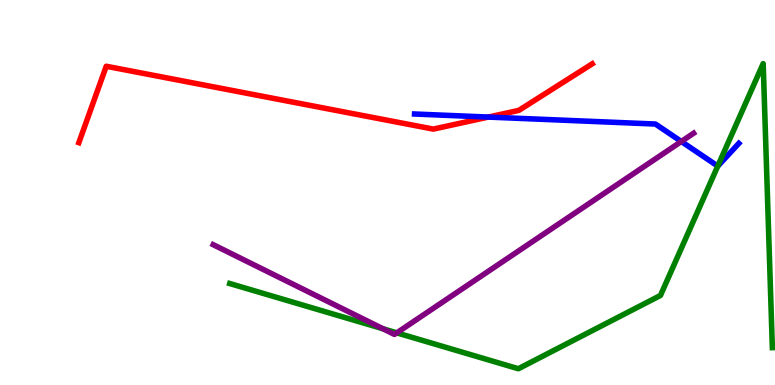[{'lines': ['blue', 'red'], 'intersections': [{'x': 6.3, 'y': 6.96}]}, {'lines': ['green', 'red'], 'intersections': []}, {'lines': ['purple', 'red'], 'intersections': []}, {'lines': ['blue', 'green'], 'intersections': [{'x': 9.26, 'y': 5.69}]}, {'lines': ['blue', 'purple'], 'intersections': [{'x': 8.79, 'y': 6.32}]}, {'lines': ['green', 'purple'], 'intersections': [{'x': 4.94, 'y': 1.46}, {'x': 5.12, 'y': 1.35}]}]